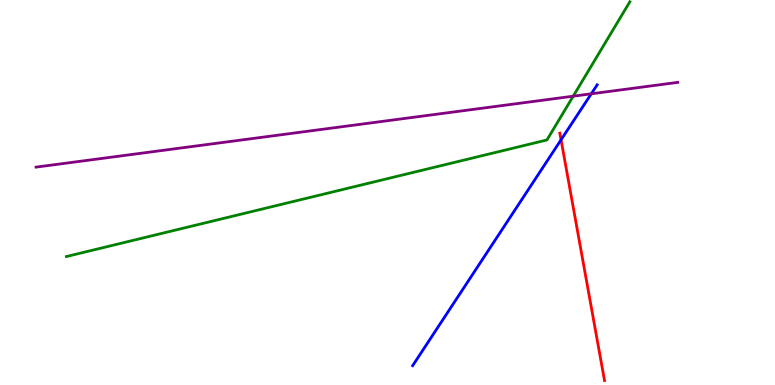[{'lines': ['blue', 'red'], 'intersections': [{'x': 7.24, 'y': 6.37}]}, {'lines': ['green', 'red'], 'intersections': []}, {'lines': ['purple', 'red'], 'intersections': []}, {'lines': ['blue', 'green'], 'intersections': []}, {'lines': ['blue', 'purple'], 'intersections': [{'x': 7.63, 'y': 7.56}]}, {'lines': ['green', 'purple'], 'intersections': [{'x': 7.4, 'y': 7.5}]}]